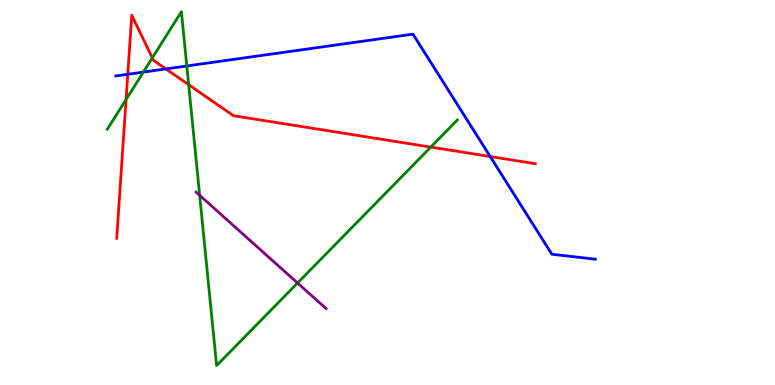[{'lines': ['blue', 'red'], 'intersections': [{'x': 1.65, 'y': 8.07}, {'x': 2.14, 'y': 8.21}, {'x': 6.33, 'y': 5.93}]}, {'lines': ['green', 'red'], 'intersections': [{'x': 1.63, 'y': 7.42}, {'x': 1.97, 'y': 8.5}, {'x': 2.43, 'y': 7.8}, {'x': 5.56, 'y': 6.18}]}, {'lines': ['purple', 'red'], 'intersections': []}, {'lines': ['blue', 'green'], 'intersections': [{'x': 1.85, 'y': 8.13}, {'x': 2.41, 'y': 8.29}]}, {'lines': ['blue', 'purple'], 'intersections': []}, {'lines': ['green', 'purple'], 'intersections': [{'x': 2.58, 'y': 4.93}, {'x': 3.84, 'y': 2.65}]}]